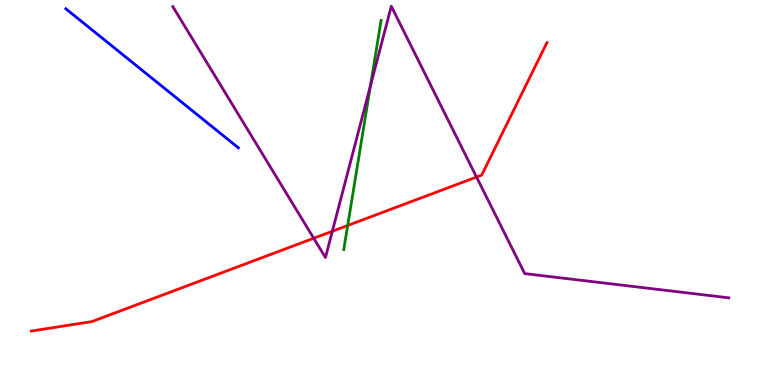[{'lines': ['blue', 'red'], 'intersections': []}, {'lines': ['green', 'red'], 'intersections': [{'x': 4.49, 'y': 4.14}]}, {'lines': ['purple', 'red'], 'intersections': [{'x': 4.05, 'y': 3.81}, {'x': 4.29, 'y': 3.99}, {'x': 6.15, 'y': 5.4}]}, {'lines': ['blue', 'green'], 'intersections': []}, {'lines': ['blue', 'purple'], 'intersections': []}, {'lines': ['green', 'purple'], 'intersections': [{'x': 4.78, 'y': 7.77}]}]